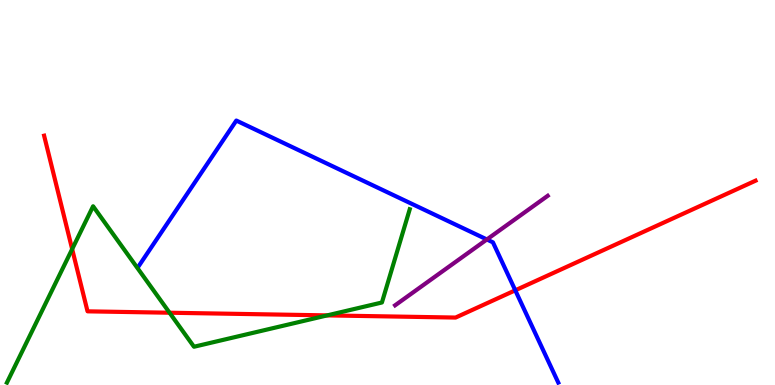[{'lines': ['blue', 'red'], 'intersections': [{'x': 6.65, 'y': 2.46}]}, {'lines': ['green', 'red'], 'intersections': [{'x': 0.931, 'y': 3.53}, {'x': 2.19, 'y': 1.88}, {'x': 4.22, 'y': 1.81}]}, {'lines': ['purple', 'red'], 'intersections': []}, {'lines': ['blue', 'green'], 'intersections': []}, {'lines': ['blue', 'purple'], 'intersections': [{'x': 6.28, 'y': 3.78}]}, {'lines': ['green', 'purple'], 'intersections': []}]